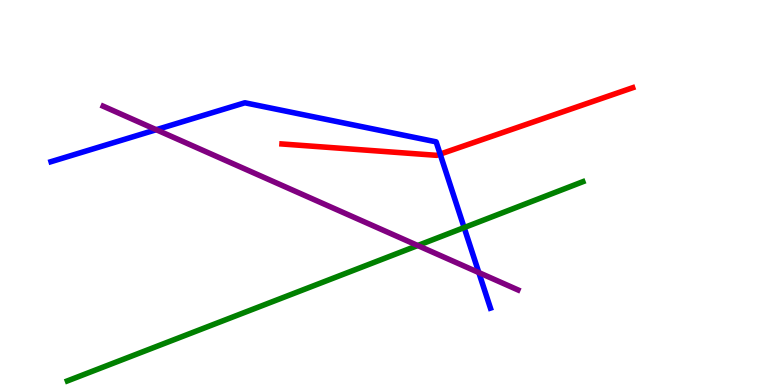[{'lines': ['blue', 'red'], 'intersections': [{'x': 5.68, 'y': 6.0}]}, {'lines': ['green', 'red'], 'intersections': []}, {'lines': ['purple', 'red'], 'intersections': []}, {'lines': ['blue', 'green'], 'intersections': [{'x': 5.99, 'y': 4.09}]}, {'lines': ['blue', 'purple'], 'intersections': [{'x': 2.02, 'y': 6.63}, {'x': 6.18, 'y': 2.92}]}, {'lines': ['green', 'purple'], 'intersections': [{'x': 5.39, 'y': 3.62}]}]